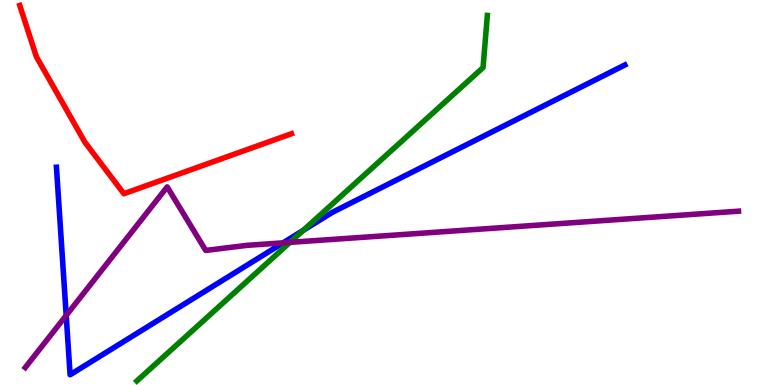[{'lines': ['blue', 'red'], 'intersections': []}, {'lines': ['green', 'red'], 'intersections': []}, {'lines': ['purple', 'red'], 'intersections': []}, {'lines': ['blue', 'green'], 'intersections': [{'x': 3.91, 'y': 4.02}]}, {'lines': ['blue', 'purple'], 'intersections': [{'x': 0.854, 'y': 1.81}, {'x': 3.65, 'y': 3.69}]}, {'lines': ['green', 'purple'], 'intersections': [{'x': 3.74, 'y': 3.7}]}]